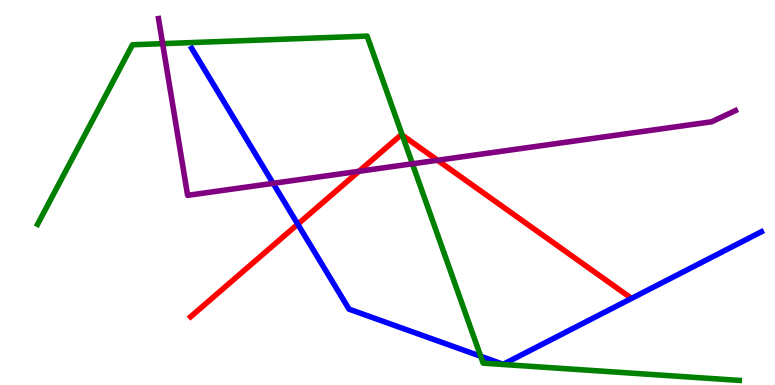[{'lines': ['blue', 'red'], 'intersections': [{'x': 3.84, 'y': 4.18}]}, {'lines': ['green', 'red'], 'intersections': [{'x': 5.19, 'y': 6.49}]}, {'lines': ['purple', 'red'], 'intersections': [{'x': 4.63, 'y': 5.55}, {'x': 5.65, 'y': 5.84}]}, {'lines': ['blue', 'green'], 'intersections': [{'x': 6.2, 'y': 0.746}]}, {'lines': ['blue', 'purple'], 'intersections': [{'x': 3.52, 'y': 5.24}]}, {'lines': ['green', 'purple'], 'intersections': [{'x': 2.1, 'y': 8.87}, {'x': 5.32, 'y': 5.75}]}]